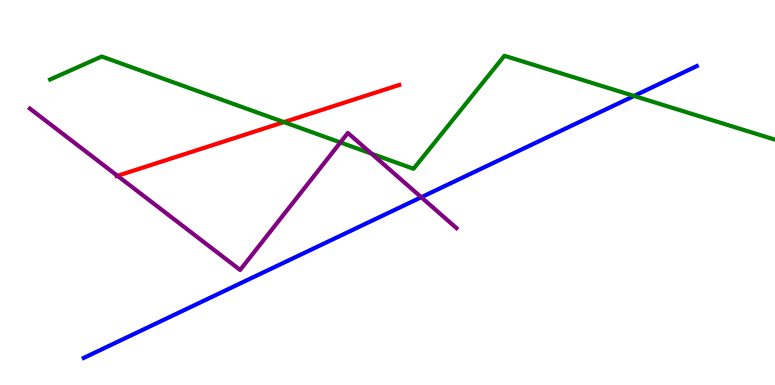[{'lines': ['blue', 'red'], 'intersections': []}, {'lines': ['green', 'red'], 'intersections': [{'x': 3.66, 'y': 6.83}]}, {'lines': ['purple', 'red'], 'intersections': [{'x': 1.52, 'y': 5.43}]}, {'lines': ['blue', 'green'], 'intersections': [{'x': 8.18, 'y': 7.51}]}, {'lines': ['blue', 'purple'], 'intersections': [{'x': 5.44, 'y': 4.88}]}, {'lines': ['green', 'purple'], 'intersections': [{'x': 4.39, 'y': 6.3}, {'x': 4.79, 'y': 6.01}]}]